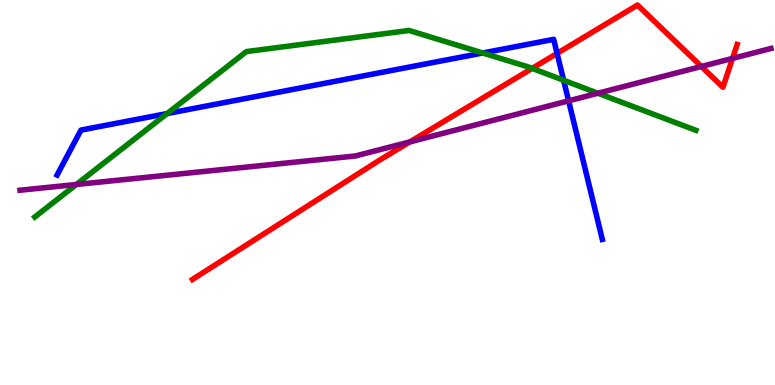[{'lines': ['blue', 'red'], 'intersections': [{'x': 7.19, 'y': 8.61}]}, {'lines': ['green', 'red'], 'intersections': [{'x': 6.87, 'y': 8.22}]}, {'lines': ['purple', 'red'], 'intersections': [{'x': 5.29, 'y': 6.31}, {'x': 9.05, 'y': 8.27}, {'x': 9.45, 'y': 8.48}]}, {'lines': ['blue', 'green'], 'intersections': [{'x': 2.16, 'y': 7.05}, {'x': 6.23, 'y': 8.62}, {'x': 7.27, 'y': 7.91}]}, {'lines': ['blue', 'purple'], 'intersections': [{'x': 7.34, 'y': 7.38}]}, {'lines': ['green', 'purple'], 'intersections': [{'x': 0.986, 'y': 5.21}, {'x': 7.71, 'y': 7.58}]}]